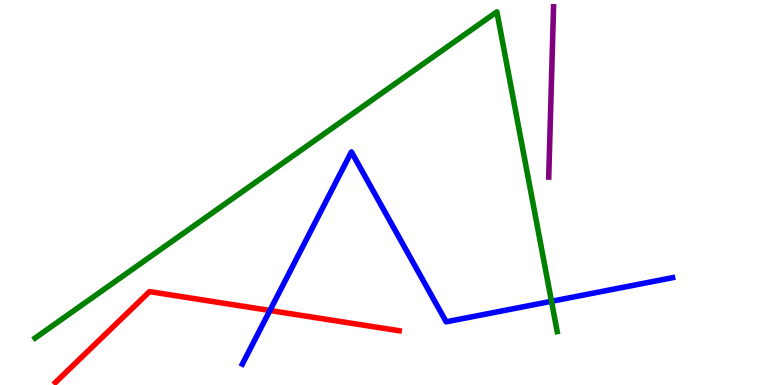[{'lines': ['blue', 'red'], 'intersections': [{'x': 3.48, 'y': 1.94}]}, {'lines': ['green', 'red'], 'intersections': []}, {'lines': ['purple', 'red'], 'intersections': []}, {'lines': ['blue', 'green'], 'intersections': [{'x': 7.12, 'y': 2.17}]}, {'lines': ['blue', 'purple'], 'intersections': []}, {'lines': ['green', 'purple'], 'intersections': []}]